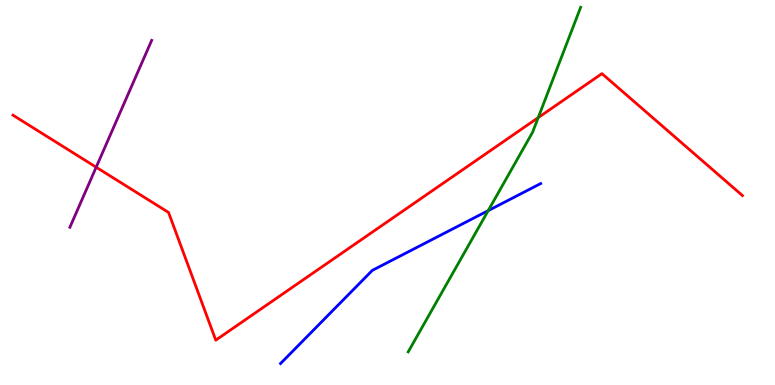[{'lines': ['blue', 'red'], 'intersections': []}, {'lines': ['green', 'red'], 'intersections': [{'x': 6.94, 'y': 6.94}]}, {'lines': ['purple', 'red'], 'intersections': [{'x': 1.24, 'y': 5.66}]}, {'lines': ['blue', 'green'], 'intersections': [{'x': 6.3, 'y': 4.53}]}, {'lines': ['blue', 'purple'], 'intersections': []}, {'lines': ['green', 'purple'], 'intersections': []}]